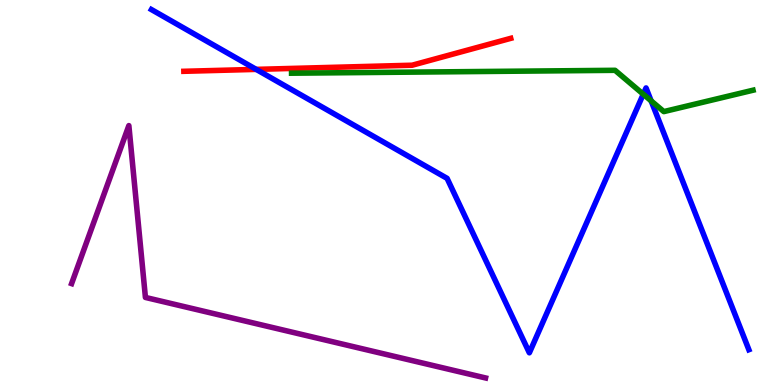[{'lines': ['blue', 'red'], 'intersections': [{'x': 3.31, 'y': 8.2}]}, {'lines': ['green', 'red'], 'intersections': []}, {'lines': ['purple', 'red'], 'intersections': []}, {'lines': ['blue', 'green'], 'intersections': [{'x': 8.3, 'y': 7.55}, {'x': 8.4, 'y': 7.38}]}, {'lines': ['blue', 'purple'], 'intersections': []}, {'lines': ['green', 'purple'], 'intersections': []}]